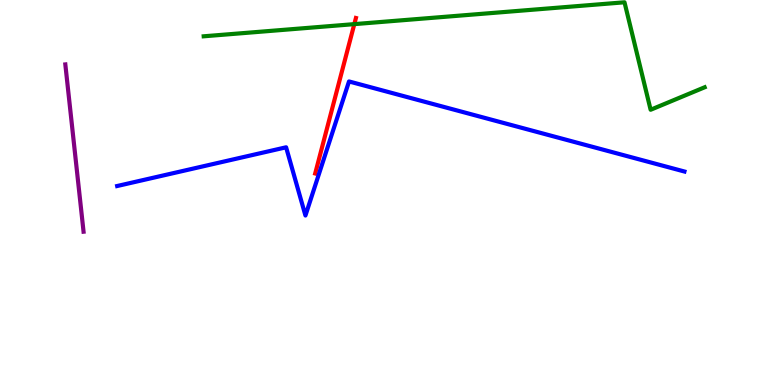[{'lines': ['blue', 'red'], 'intersections': []}, {'lines': ['green', 'red'], 'intersections': [{'x': 4.57, 'y': 9.37}]}, {'lines': ['purple', 'red'], 'intersections': []}, {'lines': ['blue', 'green'], 'intersections': []}, {'lines': ['blue', 'purple'], 'intersections': []}, {'lines': ['green', 'purple'], 'intersections': []}]